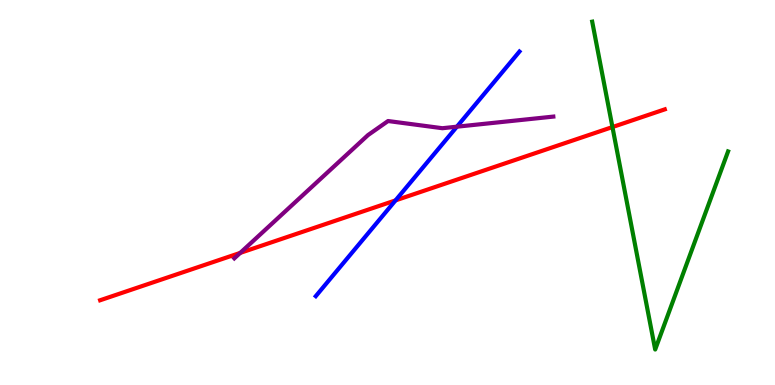[{'lines': ['blue', 'red'], 'intersections': [{'x': 5.1, 'y': 4.79}]}, {'lines': ['green', 'red'], 'intersections': [{'x': 7.9, 'y': 6.7}]}, {'lines': ['purple', 'red'], 'intersections': [{'x': 3.1, 'y': 3.43}]}, {'lines': ['blue', 'green'], 'intersections': []}, {'lines': ['blue', 'purple'], 'intersections': [{'x': 5.9, 'y': 6.71}]}, {'lines': ['green', 'purple'], 'intersections': []}]